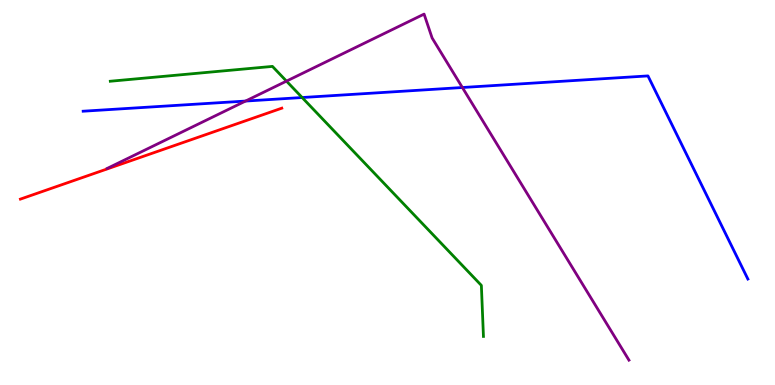[{'lines': ['blue', 'red'], 'intersections': []}, {'lines': ['green', 'red'], 'intersections': []}, {'lines': ['purple', 'red'], 'intersections': []}, {'lines': ['blue', 'green'], 'intersections': [{'x': 3.9, 'y': 7.47}]}, {'lines': ['blue', 'purple'], 'intersections': [{'x': 3.17, 'y': 7.37}, {'x': 5.97, 'y': 7.73}]}, {'lines': ['green', 'purple'], 'intersections': [{'x': 3.7, 'y': 7.89}]}]